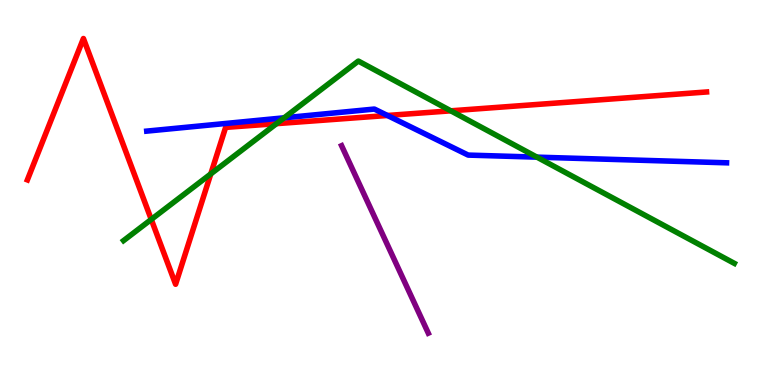[{'lines': ['blue', 'red'], 'intersections': [{'x': 5.0, 'y': 7.0}]}, {'lines': ['green', 'red'], 'intersections': [{'x': 1.95, 'y': 4.3}, {'x': 2.72, 'y': 5.48}, {'x': 3.57, 'y': 6.79}, {'x': 5.82, 'y': 7.12}]}, {'lines': ['purple', 'red'], 'intersections': []}, {'lines': ['blue', 'green'], 'intersections': [{'x': 3.67, 'y': 6.94}, {'x': 6.93, 'y': 5.92}]}, {'lines': ['blue', 'purple'], 'intersections': []}, {'lines': ['green', 'purple'], 'intersections': []}]